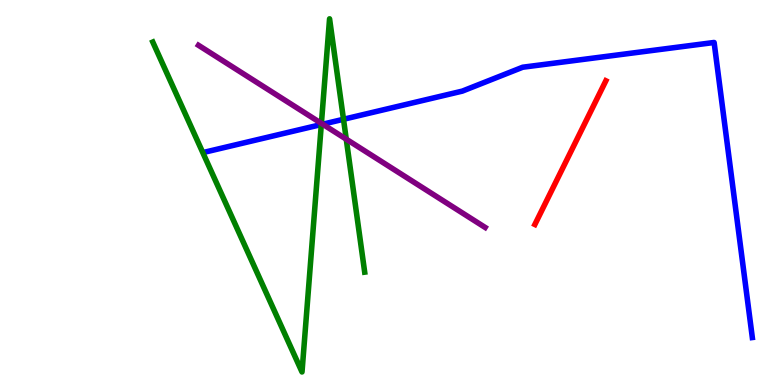[{'lines': ['blue', 'red'], 'intersections': []}, {'lines': ['green', 'red'], 'intersections': []}, {'lines': ['purple', 'red'], 'intersections': []}, {'lines': ['blue', 'green'], 'intersections': [{'x': 4.15, 'y': 6.77}, {'x': 4.43, 'y': 6.9}]}, {'lines': ['blue', 'purple'], 'intersections': [{'x': 4.16, 'y': 6.77}]}, {'lines': ['green', 'purple'], 'intersections': [{'x': 4.15, 'y': 6.8}, {'x': 4.47, 'y': 6.38}]}]